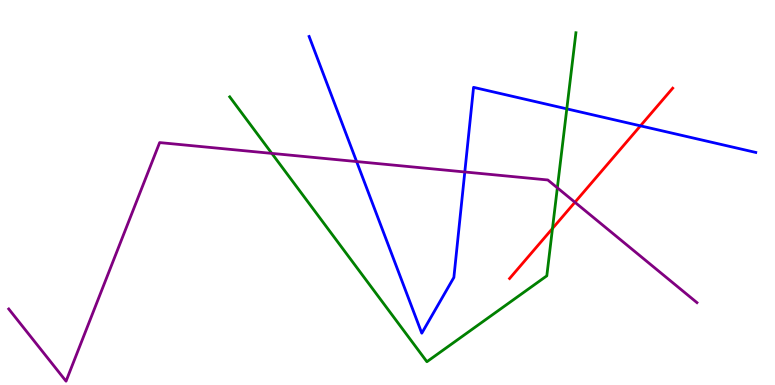[{'lines': ['blue', 'red'], 'intersections': [{'x': 8.26, 'y': 6.73}]}, {'lines': ['green', 'red'], 'intersections': [{'x': 7.13, 'y': 4.07}]}, {'lines': ['purple', 'red'], 'intersections': [{'x': 7.42, 'y': 4.75}]}, {'lines': ['blue', 'green'], 'intersections': [{'x': 7.31, 'y': 7.17}]}, {'lines': ['blue', 'purple'], 'intersections': [{'x': 4.6, 'y': 5.8}, {'x': 6.0, 'y': 5.53}]}, {'lines': ['green', 'purple'], 'intersections': [{'x': 3.51, 'y': 6.02}, {'x': 7.19, 'y': 5.12}]}]